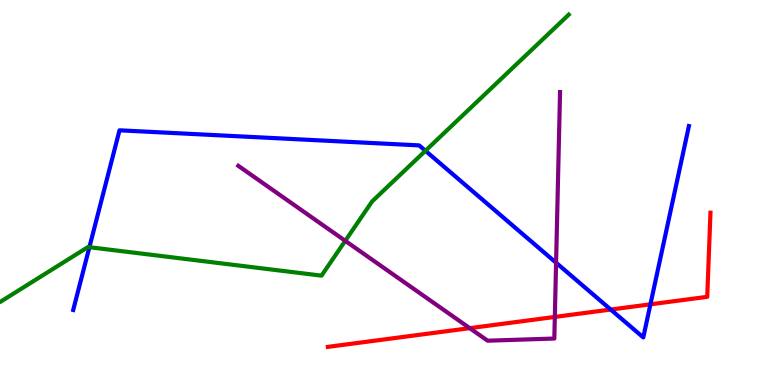[{'lines': ['blue', 'red'], 'intersections': [{'x': 7.88, 'y': 1.96}, {'x': 8.39, 'y': 2.1}]}, {'lines': ['green', 'red'], 'intersections': []}, {'lines': ['purple', 'red'], 'intersections': [{'x': 6.06, 'y': 1.48}, {'x': 7.16, 'y': 1.77}]}, {'lines': ['blue', 'green'], 'intersections': [{'x': 1.15, 'y': 3.58}, {'x': 5.49, 'y': 6.08}]}, {'lines': ['blue', 'purple'], 'intersections': [{'x': 7.18, 'y': 3.18}]}, {'lines': ['green', 'purple'], 'intersections': [{'x': 4.45, 'y': 3.74}]}]